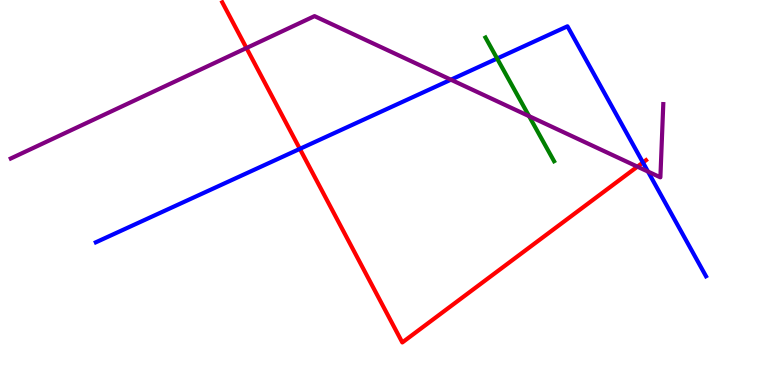[{'lines': ['blue', 'red'], 'intersections': [{'x': 3.87, 'y': 6.13}, {'x': 8.3, 'y': 5.78}]}, {'lines': ['green', 'red'], 'intersections': []}, {'lines': ['purple', 'red'], 'intersections': [{'x': 3.18, 'y': 8.75}, {'x': 8.22, 'y': 5.67}]}, {'lines': ['blue', 'green'], 'intersections': [{'x': 6.41, 'y': 8.48}]}, {'lines': ['blue', 'purple'], 'intersections': [{'x': 5.82, 'y': 7.93}, {'x': 8.36, 'y': 5.54}]}, {'lines': ['green', 'purple'], 'intersections': [{'x': 6.83, 'y': 6.98}]}]